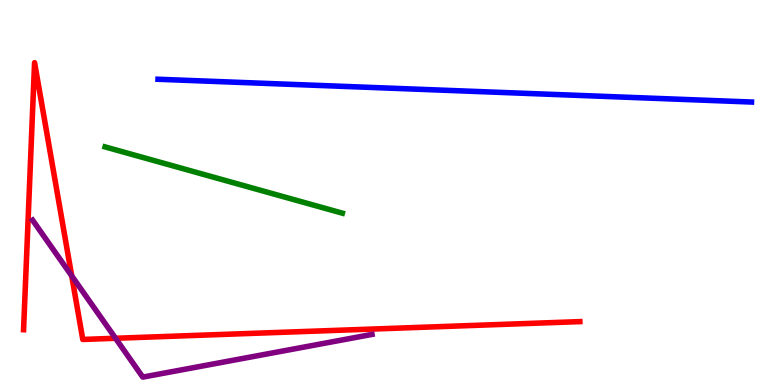[{'lines': ['blue', 'red'], 'intersections': []}, {'lines': ['green', 'red'], 'intersections': []}, {'lines': ['purple', 'red'], 'intersections': [{'x': 0.925, 'y': 2.83}, {'x': 1.49, 'y': 1.21}]}, {'lines': ['blue', 'green'], 'intersections': []}, {'lines': ['blue', 'purple'], 'intersections': []}, {'lines': ['green', 'purple'], 'intersections': []}]